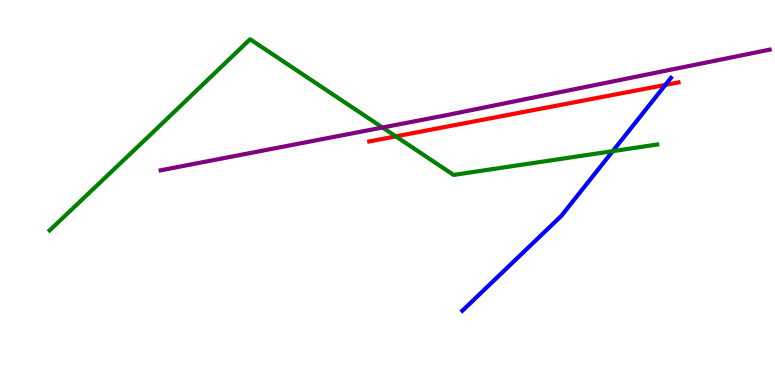[{'lines': ['blue', 'red'], 'intersections': [{'x': 8.59, 'y': 7.79}]}, {'lines': ['green', 'red'], 'intersections': [{'x': 5.11, 'y': 6.46}]}, {'lines': ['purple', 'red'], 'intersections': []}, {'lines': ['blue', 'green'], 'intersections': [{'x': 7.91, 'y': 6.07}]}, {'lines': ['blue', 'purple'], 'intersections': []}, {'lines': ['green', 'purple'], 'intersections': [{'x': 4.94, 'y': 6.69}]}]